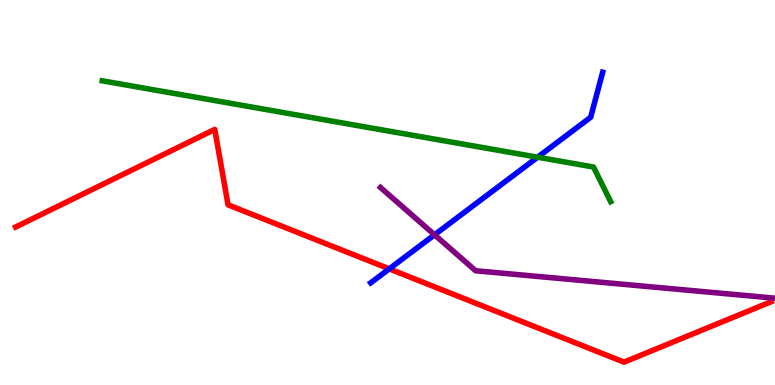[{'lines': ['blue', 'red'], 'intersections': [{'x': 5.02, 'y': 3.02}]}, {'lines': ['green', 'red'], 'intersections': []}, {'lines': ['purple', 'red'], 'intersections': []}, {'lines': ['blue', 'green'], 'intersections': [{'x': 6.94, 'y': 5.92}]}, {'lines': ['blue', 'purple'], 'intersections': [{'x': 5.61, 'y': 3.9}]}, {'lines': ['green', 'purple'], 'intersections': []}]